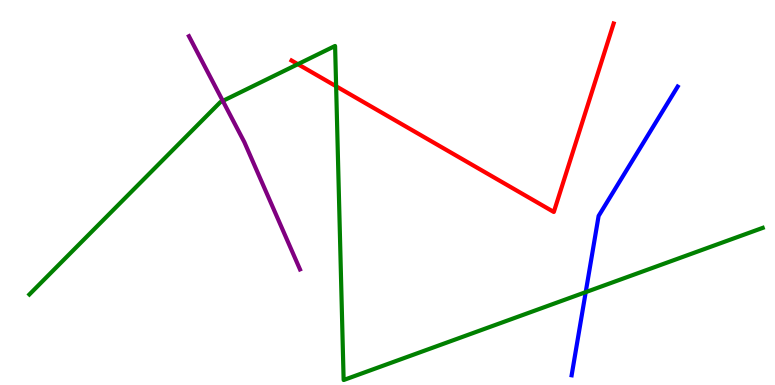[{'lines': ['blue', 'red'], 'intersections': []}, {'lines': ['green', 'red'], 'intersections': [{'x': 3.84, 'y': 8.33}, {'x': 4.34, 'y': 7.76}]}, {'lines': ['purple', 'red'], 'intersections': []}, {'lines': ['blue', 'green'], 'intersections': [{'x': 7.56, 'y': 2.41}]}, {'lines': ['blue', 'purple'], 'intersections': []}, {'lines': ['green', 'purple'], 'intersections': [{'x': 2.87, 'y': 7.38}]}]